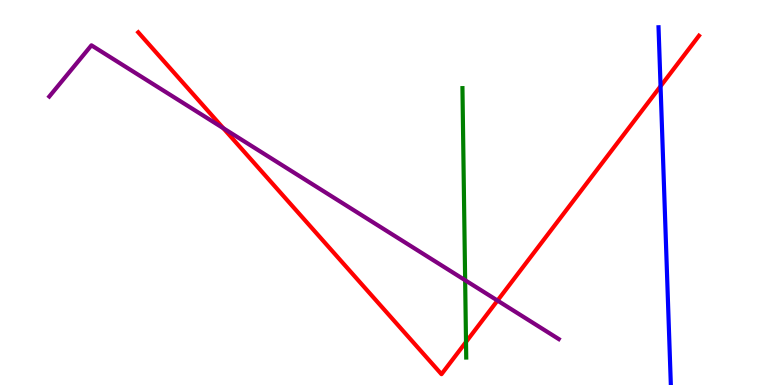[{'lines': ['blue', 'red'], 'intersections': [{'x': 8.52, 'y': 7.76}]}, {'lines': ['green', 'red'], 'intersections': [{'x': 6.01, 'y': 1.12}]}, {'lines': ['purple', 'red'], 'intersections': [{'x': 2.88, 'y': 6.67}, {'x': 6.42, 'y': 2.19}]}, {'lines': ['blue', 'green'], 'intersections': []}, {'lines': ['blue', 'purple'], 'intersections': []}, {'lines': ['green', 'purple'], 'intersections': [{'x': 6.0, 'y': 2.72}]}]